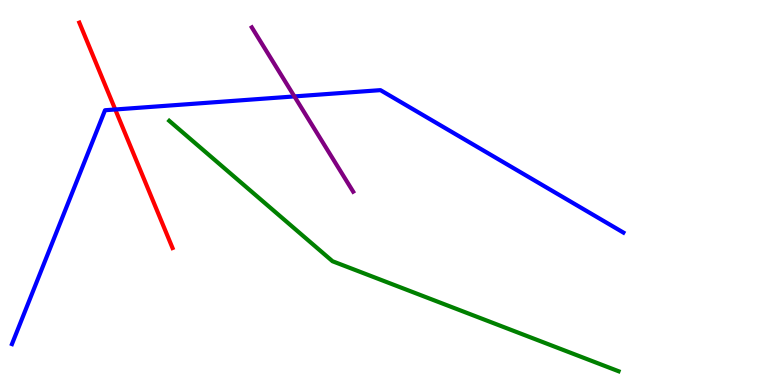[{'lines': ['blue', 'red'], 'intersections': [{'x': 1.49, 'y': 7.16}]}, {'lines': ['green', 'red'], 'intersections': []}, {'lines': ['purple', 'red'], 'intersections': []}, {'lines': ['blue', 'green'], 'intersections': []}, {'lines': ['blue', 'purple'], 'intersections': [{'x': 3.8, 'y': 7.5}]}, {'lines': ['green', 'purple'], 'intersections': []}]